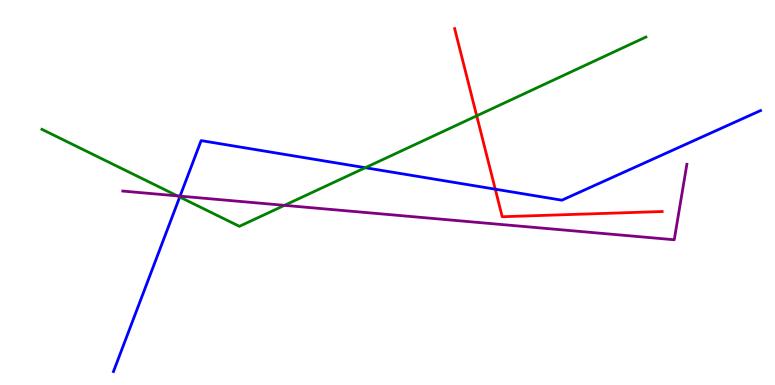[{'lines': ['blue', 'red'], 'intersections': [{'x': 6.39, 'y': 5.09}]}, {'lines': ['green', 'red'], 'intersections': [{'x': 6.15, 'y': 6.99}]}, {'lines': ['purple', 'red'], 'intersections': []}, {'lines': ['blue', 'green'], 'intersections': [{'x': 2.32, 'y': 4.88}, {'x': 4.71, 'y': 5.64}]}, {'lines': ['blue', 'purple'], 'intersections': [{'x': 2.32, 'y': 4.91}]}, {'lines': ['green', 'purple'], 'intersections': [{'x': 2.29, 'y': 4.91}, {'x': 3.67, 'y': 4.67}]}]